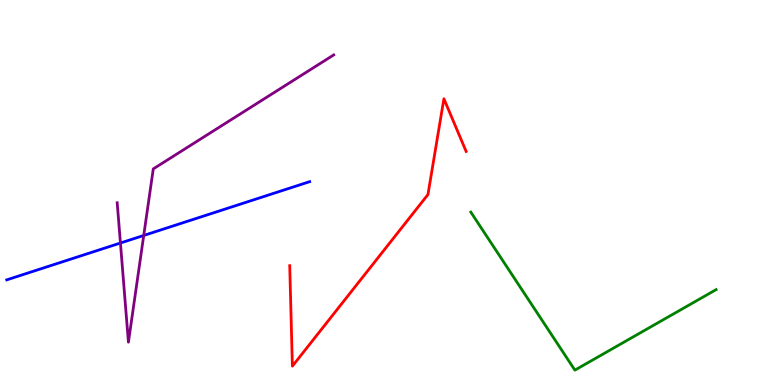[{'lines': ['blue', 'red'], 'intersections': []}, {'lines': ['green', 'red'], 'intersections': []}, {'lines': ['purple', 'red'], 'intersections': []}, {'lines': ['blue', 'green'], 'intersections': []}, {'lines': ['blue', 'purple'], 'intersections': [{'x': 1.55, 'y': 3.69}, {'x': 1.85, 'y': 3.88}]}, {'lines': ['green', 'purple'], 'intersections': []}]